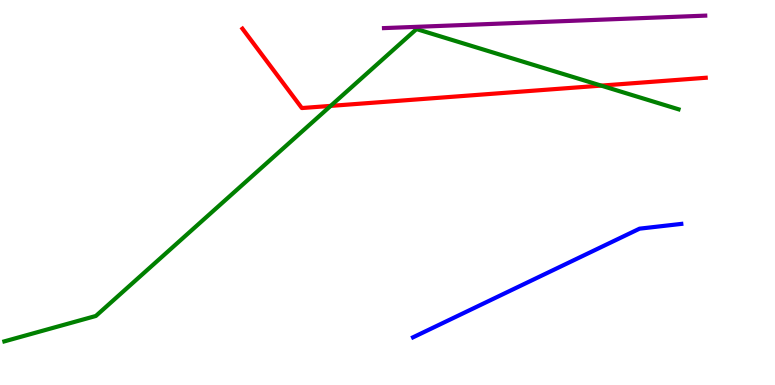[{'lines': ['blue', 'red'], 'intersections': []}, {'lines': ['green', 'red'], 'intersections': [{'x': 4.27, 'y': 7.25}, {'x': 7.76, 'y': 7.78}]}, {'lines': ['purple', 'red'], 'intersections': []}, {'lines': ['blue', 'green'], 'intersections': []}, {'lines': ['blue', 'purple'], 'intersections': []}, {'lines': ['green', 'purple'], 'intersections': []}]